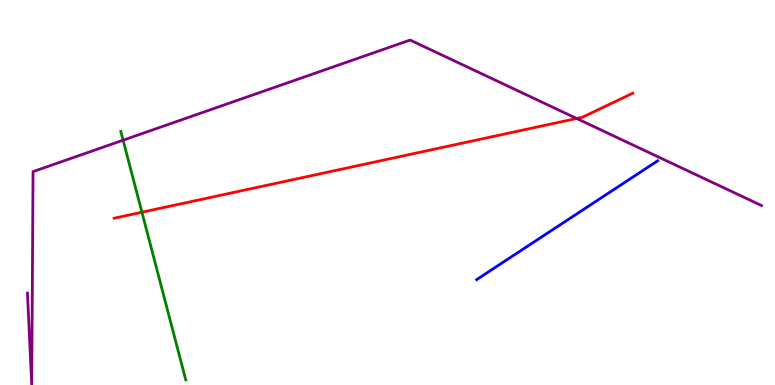[{'lines': ['blue', 'red'], 'intersections': []}, {'lines': ['green', 'red'], 'intersections': [{'x': 1.83, 'y': 4.49}]}, {'lines': ['purple', 'red'], 'intersections': [{'x': 7.44, 'y': 6.92}]}, {'lines': ['blue', 'green'], 'intersections': []}, {'lines': ['blue', 'purple'], 'intersections': []}, {'lines': ['green', 'purple'], 'intersections': [{'x': 1.59, 'y': 6.36}]}]